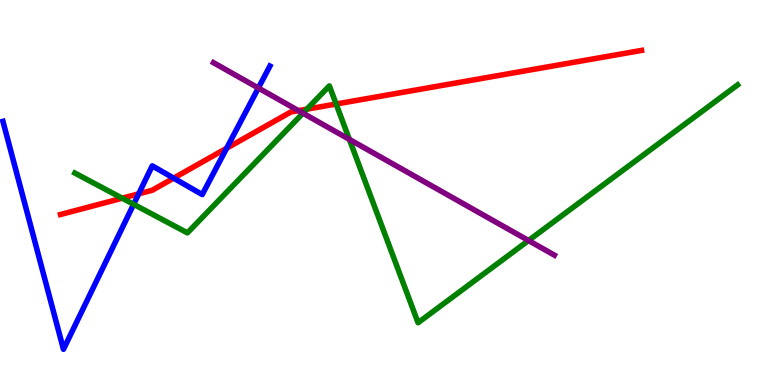[{'lines': ['blue', 'red'], 'intersections': [{'x': 1.79, 'y': 4.97}, {'x': 2.24, 'y': 5.37}, {'x': 2.92, 'y': 6.15}]}, {'lines': ['green', 'red'], 'intersections': [{'x': 1.58, 'y': 4.85}, {'x': 3.96, 'y': 7.16}, {'x': 4.34, 'y': 7.3}]}, {'lines': ['purple', 'red'], 'intersections': [{'x': 3.85, 'y': 7.13}]}, {'lines': ['blue', 'green'], 'intersections': [{'x': 1.72, 'y': 4.69}]}, {'lines': ['blue', 'purple'], 'intersections': [{'x': 3.33, 'y': 7.71}]}, {'lines': ['green', 'purple'], 'intersections': [{'x': 3.91, 'y': 7.06}, {'x': 4.51, 'y': 6.38}, {'x': 6.82, 'y': 3.75}]}]